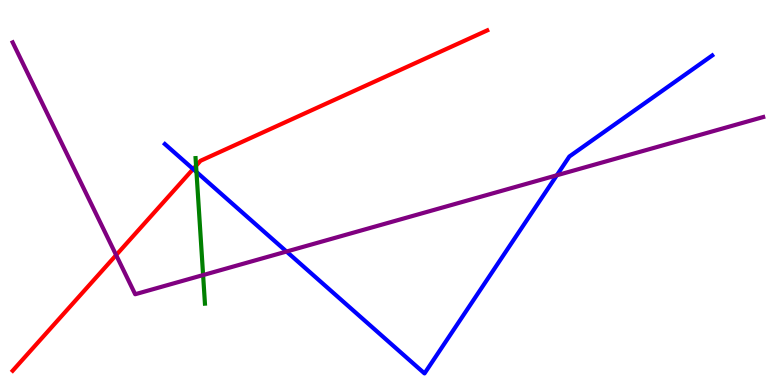[{'lines': ['blue', 'red'], 'intersections': [{'x': 2.49, 'y': 5.61}]}, {'lines': ['green', 'red'], 'intersections': [{'x': 2.53, 'y': 5.69}]}, {'lines': ['purple', 'red'], 'intersections': [{'x': 1.5, 'y': 3.37}]}, {'lines': ['blue', 'green'], 'intersections': [{'x': 2.54, 'y': 5.53}]}, {'lines': ['blue', 'purple'], 'intersections': [{'x': 3.7, 'y': 3.47}, {'x': 7.18, 'y': 5.45}]}, {'lines': ['green', 'purple'], 'intersections': [{'x': 2.62, 'y': 2.86}]}]